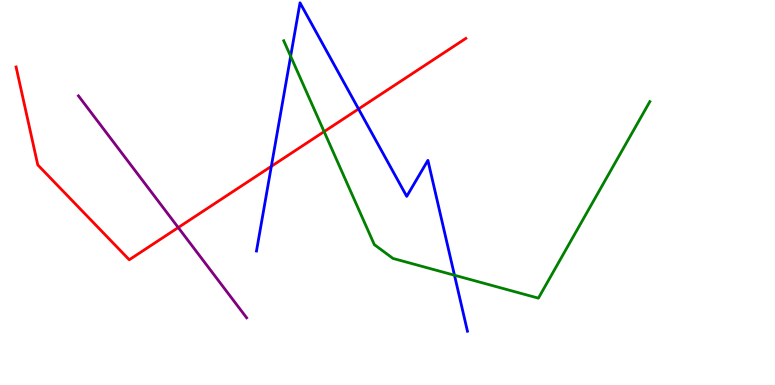[{'lines': ['blue', 'red'], 'intersections': [{'x': 3.5, 'y': 5.68}, {'x': 4.63, 'y': 7.17}]}, {'lines': ['green', 'red'], 'intersections': [{'x': 4.18, 'y': 6.58}]}, {'lines': ['purple', 'red'], 'intersections': [{'x': 2.3, 'y': 4.09}]}, {'lines': ['blue', 'green'], 'intersections': [{'x': 3.75, 'y': 8.54}, {'x': 5.86, 'y': 2.85}]}, {'lines': ['blue', 'purple'], 'intersections': []}, {'lines': ['green', 'purple'], 'intersections': []}]